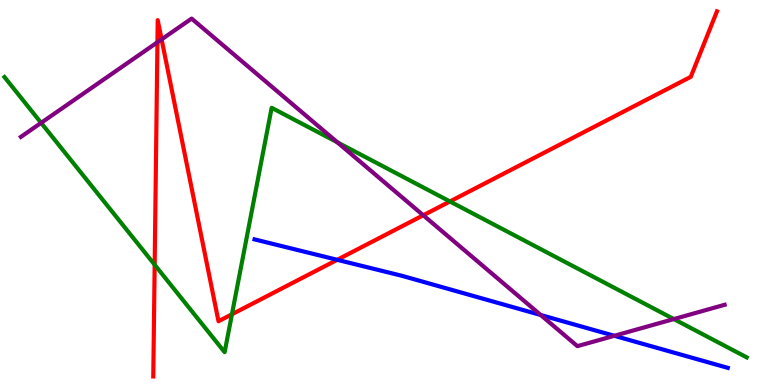[{'lines': ['blue', 'red'], 'intersections': [{'x': 4.35, 'y': 3.25}]}, {'lines': ['green', 'red'], 'intersections': [{'x': 2.0, 'y': 3.12}, {'x': 2.99, 'y': 1.84}, {'x': 5.81, 'y': 4.77}]}, {'lines': ['purple', 'red'], 'intersections': [{'x': 2.03, 'y': 8.9}, {'x': 2.09, 'y': 8.98}, {'x': 5.46, 'y': 4.41}]}, {'lines': ['blue', 'green'], 'intersections': []}, {'lines': ['blue', 'purple'], 'intersections': [{'x': 6.98, 'y': 1.82}, {'x': 7.93, 'y': 1.28}]}, {'lines': ['green', 'purple'], 'intersections': [{'x': 0.531, 'y': 6.81}, {'x': 4.35, 'y': 6.3}, {'x': 8.69, 'y': 1.71}]}]